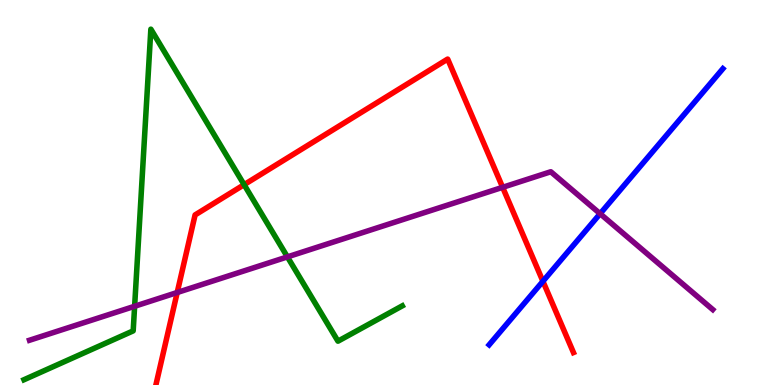[{'lines': ['blue', 'red'], 'intersections': [{'x': 7.01, 'y': 2.69}]}, {'lines': ['green', 'red'], 'intersections': [{'x': 3.15, 'y': 5.2}]}, {'lines': ['purple', 'red'], 'intersections': [{'x': 2.29, 'y': 2.4}, {'x': 6.49, 'y': 5.13}]}, {'lines': ['blue', 'green'], 'intersections': []}, {'lines': ['blue', 'purple'], 'intersections': [{'x': 7.74, 'y': 4.45}]}, {'lines': ['green', 'purple'], 'intersections': [{'x': 1.74, 'y': 2.04}, {'x': 3.71, 'y': 3.33}]}]